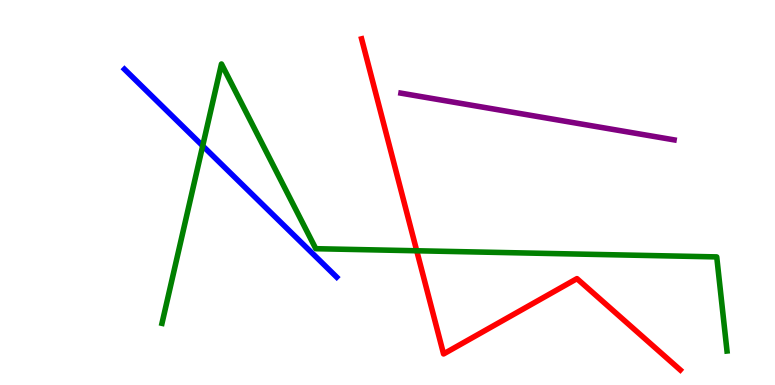[{'lines': ['blue', 'red'], 'intersections': []}, {'lines': ['green', 'red'], 'intersections': [{'x': 5.38, 'y': 3.49}]}, {'lines': ['purple', 'red'], 'intersections': []}, {'lines': ['blue', 'green'], 'intersections': [{'x': 2.62, 'y': 6.21}]}, {'lines': ['blue', 'purple'], 'intersections': []}, {'lines': ['green', 'purple'], 'intersections': []}]